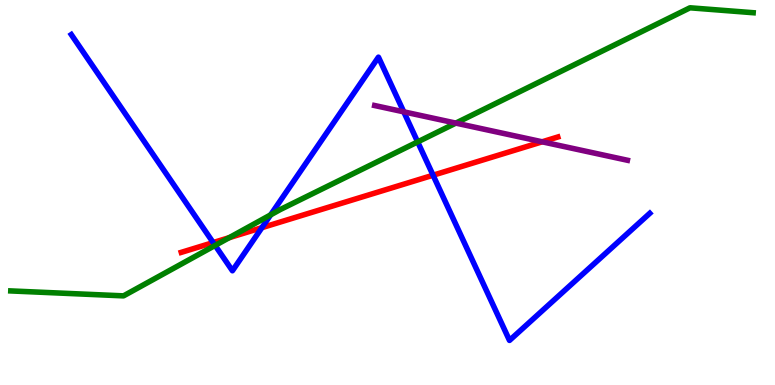[{'lines': ['blue', 'red'], 'intersections': [{'x': 2.75, 'y': 3.7}, {'x': 3.38, 'y': 4.09}, {'x': 5.59, 'y': 5.45}]}, {'lines': ['green', 'red'], 'intersections': [{'x': 2.96, 'y': 3.83}]}, {'lines': ['purple', 'red'], 'intersections': [{'x': 7.0, 'y': 6.32}]}, {'lines': ['blue', 'green'], 'intersections': [{'x': 2.78, 'y': 3.63}, {'x': 3.49, 'y': 4.42}, {'x': 5.39, 'y': 6.31}]}, {'lines': ['blue', 'purple'], 'intersections': [{'x': 5.21, 'y': 7.1}]}, {'lines': ['green', 'purple'], 'intersections': [{'x': 5.88, 'y': 6.8}]}]